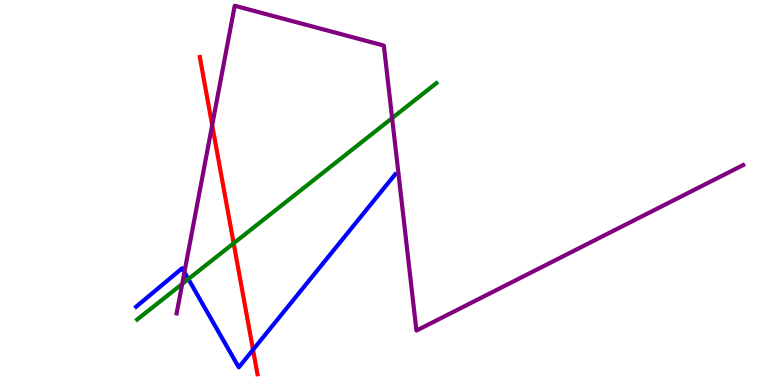[{'lines': ['blue', 'red'], 'intersections': [{'x': 3.26, 'y': 0.915}]}, {'lines': ['green', 'red'], 'intersections': [{'x': 3.01, 'y': 3.68}]}, {'lines': ['purple', 'red'], 'intersections': [{'x': 2.74, 'y': 6.75}]}, {'lines': ['blue', 'green'], 'intersections': [{'x': 2.43, 'y': 2.75}]}, {'lines': ['blue', 'purple'], 'intersections': [{'x': 2.38, 'y': 2.93}]}, {'lines': ['green', 'purple'], 'intersections': [{'x': 2.35, 'y': 2.62}, {'x': 5.06, 'y': 6.93}]}]